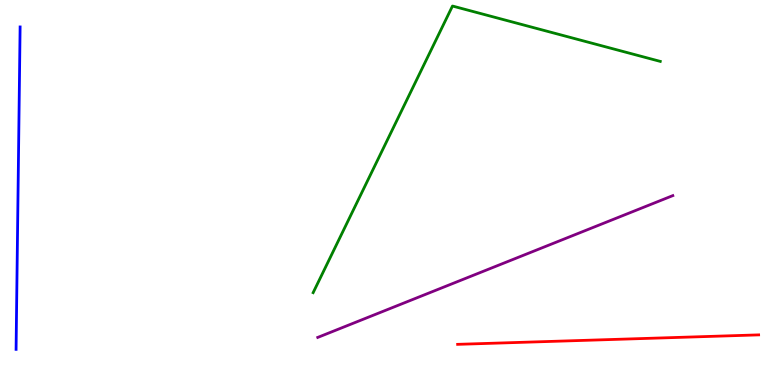[{'lines': ['blue', 'red'], 'intersections': []}, {'lines': ['green', 'red'], 'intersections': []}, {'lines': ['purple', 'red'], 'intersections': []}, {'lines': ['blue', 'green'], 'intersections': []}, {'lines': ['blue', 'purple'], 'intersections': []}, {'lines': ['green', 'purple'], 'intersections': []}]